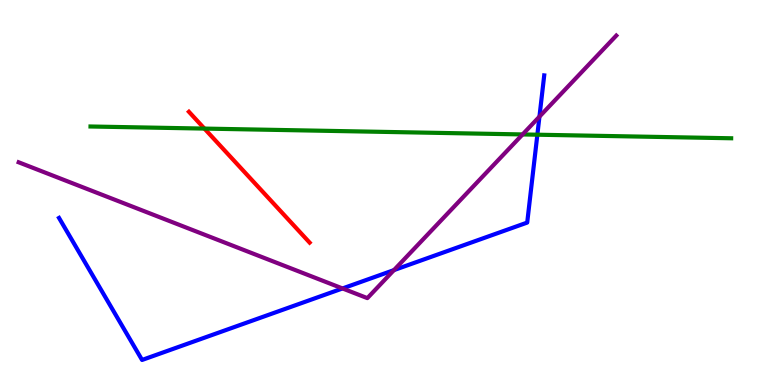[{'lines': ['blue', 'red'], 'intersections': []}, {'lines': ['green', 'red'], 'intersections': [{'x': 2.64, 'y': 6.66}]}, {'lines': ['purple', 'red'], 'intersections': []}, {'lines': ['blue', 'green'], 'intersections': [{'x': 6.93, 'y': 6.5}]}, {'lines': ['blue', 'purple'], 'intersections': [{'x': 4.42, 'y': 2.51}, {'x': 5.08, 'y': 2.98}, {'x': 6.96, 'y': 6.97}]}, {'lines': ['green', 'purple'], 'intersections': [{'x': 6.74, 'y': 6.51}]}]